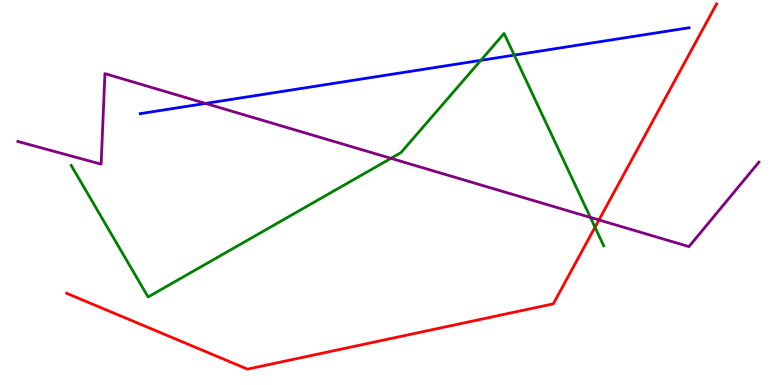[{'lines': ['blue', 'red'], 'intersections': []}, {'lines': ['green', 'red'], 'intersections': [{'x': 7.68, 'y': 4.1}]}, {'lines': ['purple', 'red'], 'intersections': [{'x': 7.73, 'y': 4.29}]}, {'lines': ['blue', 'green'], 'intersections': [{'x': 6.2, 'y': 8.43}, {'x': 6.64, 'y': 8.57}]}, {'lines': ['blue', 'purple'], 'intersections': [{'x': 2.65, 'y': 7.31}]}, {'lines': ['green', 'purple'], 'intersections': [{'x': 5.04, 'y': 5.89}, {'x': 7.62, 'y': 4.35}]}]